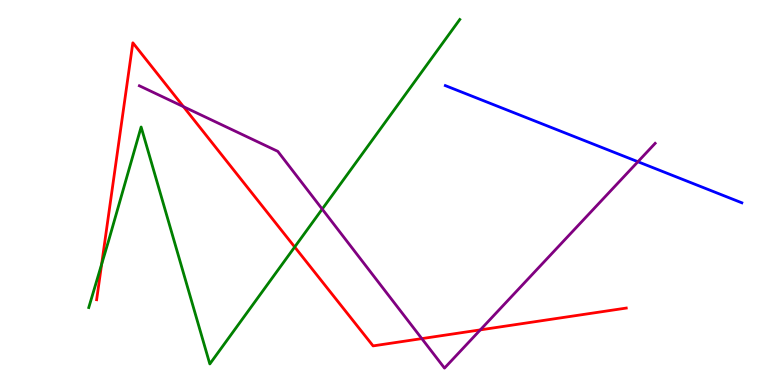[{'lines': ['blue', 'red'], 'intersections': []}, {'lines': ['green', 'red'], 'intersections': [{'x': 1.31, 'y': 3.14}, {'x': 3.8, 'y': 3.58}]}, {'lines': ['purple', 'red'], 'intersections': [{'x': 2.37, 'y': 7.23}, {'x': 5.44, 'y': 1.2}, {'x': 6.2, 'y': 1.43}]}, {'lines': ['blue', 'green'], 'intersections': []}, {'lines': ['blue', 'purple'], 'intersections': [{'x': 8.23, 'y': 5.8}]}, {'lines': ['green', 'purple'], 'intersections': [{'x': 4.16, 'y': 4.57}]}]